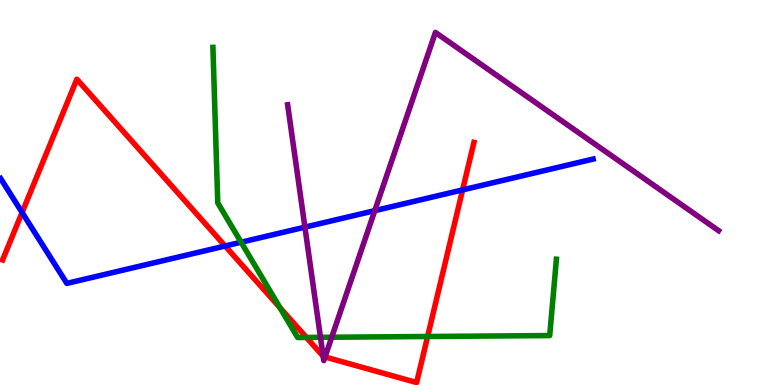[{'lines': ['blue', 'red'], 'intersections': [{'x': 0.285, 'y': 4.48}, {'x': 2.9, 'y': 3.61}, {'x': 5.97, 'y': 5.07}]}, {'lines': ['green', 'red'], 'intersections': [{'x': 3.61, 'y': 2.01}, {'x': 3.95, 'y': 1.24}, {'x': 5.52, 'y': 1.26}]}, {'lines': ['purple', 'red'], 'intersections': [{'x': 4.17, 'y': 0.746}, {'x': 4.19, 'y': 0.729}]}, {'lines': ['blue', 'green'], 'intersections': [{'x': 3.11, 'y': 3.71}]}, {'lines': ['blue', 'purple'], 'intersections': [{'x': 3.93, 'y': 4.1}, {'x': 4.84, 'y': 4.53}]}, {'lines': ['green', 'purple'], 'intersections': [{'x': 4.14, 'y': 1.24}, {'x': 4.28, 'y': 1.24}]}]